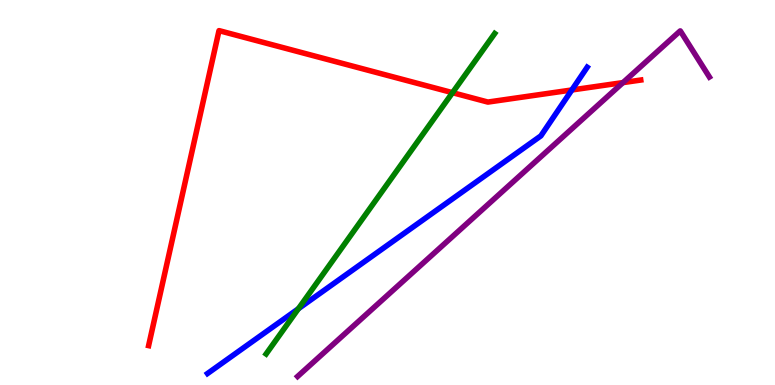[{'lines': ['blue', 'red'], 'intersections': [{'x': 7.38, 'y': 7.66}]}, {'lines': ['green', 'red'], 'intersections': [{'x': 5.84, 'y': 7.59}]}, {'lines': ['purple', 'red'], 'intersections': [{'x': 8.04, 'y': 7.85}]}, {'lines': ['blue', 'green'], 'intersections': [{'x': 3.85, 'y': 1.98}]}, {'lines': ['blue', 'purple'], 'intersections': []}, {'lines': ['green', 'purple'], 'intersections': []}]